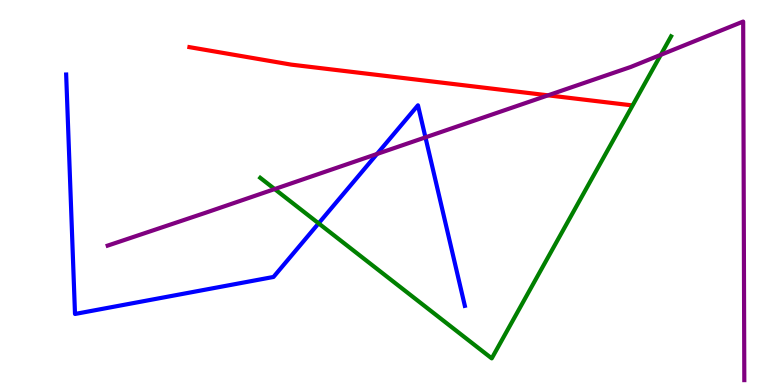[{'lines': ['blue', 'red'], 'intersections': []}, {'lines': ['green', 'red'], 'intersections': []}, {'lines': ['purple', 'red'], 'intersections': [{'x': 7.07, 'y': 7.52}]}, {'lines': ['blue', 'green'], 'intersections': [{'x': 4.11, 'y': 4.2}]}, {'lines': ['blue', 'purple'], 'intersections': [{'x': 4.86, 'y': 6.0}, {'x': 5.49, 'y': 6.43}]}, {'lines': ['green', 'purple'], 'intersections': [{'x': 3.54, 'y': 5.09}, {'x': 8.53, 'y': 8.58}]}]